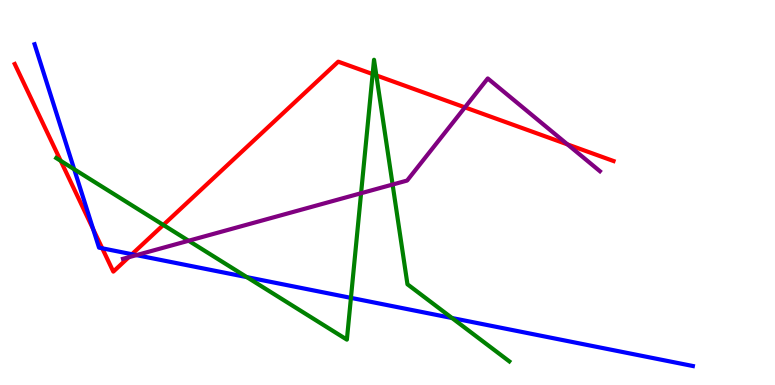[{'lines': ['blue', 'red'], 'intersections': [{'x': 1.2, 'y': 4.04}, {'x': 1.32, 'y': 3.55}, {'x': 1.7, 'y': 3.4}]}, {'lines': ['green', 'red'], 'intersections': [{'x': 0.783, 'y': 5.82}, {'x': 2.11, 'y': 4.16}, {'x': 4.81, 'y': 8.08}, {'x': 4.86, 'y': 8.04}]}, {'lines': ['purple', 'red'], 'intersections': [{'x': 1.66, 'y': 3.32}, {'x': 6.0, 'y': 7.21}, {'x': 7.32, 'y': 6.25}]}, {'lines': ['blue', 'green'], 'intersections': [{'x': 0.957, 'y': 5.6}, {'x': 3.18, 'y': 2.8}, {'x': 4.53, 'y': 2.26}, {'x': 5.83, 'y': 1.74}]}, {'lines': ['blue', 'purple'], 'intersections': [{'x': 1.76, 'y': 3.37}]}, {'lines': ['green', 'purple'], 'intersections': [{'x': 2.43, 'y': 3.75}, {'x': 4.66, 'y': 4.98}, {'x': 5.07, 'y': 5.21}]}]